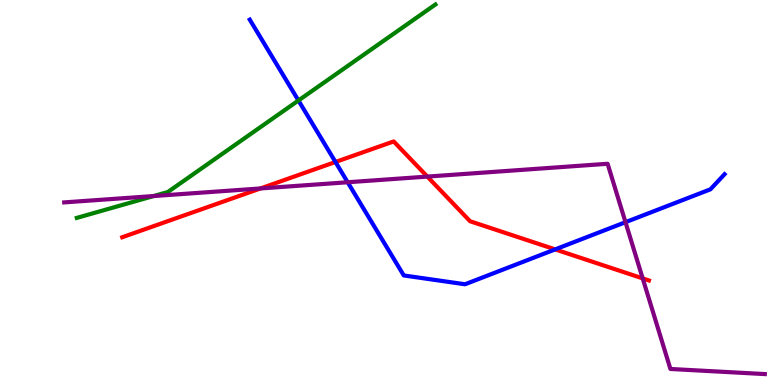[{'lines': ['blue', 'red'], 'intersections': [{'x': 4.33, 'y': 5.79}, {'x': 7.16, 'y': 3.52}]}, {'lines': ['green', 'red'], 'intersections': []}, {'lines': ['purple', 'red'], 'intersections': [{'x': 3.36, 'y': 5.11}, {'x': 5.51, 'y': 5.41}, {'x': 8.29, 'y': 2.77}]}, {'lines': ['blue', 'green'], 'intersections': [{'x': 3.85, 'y': 7.39}]}, {'lines': ['blue', 'purple'], 'intersections': [{'x': 4.49, 'y': 5.27}, {'x': 8.07, 'y': 4.23}]}, {'lines': ['green', 'purple'], 'intersections': [{'x': 1.98, 'y': 4.91}]}]